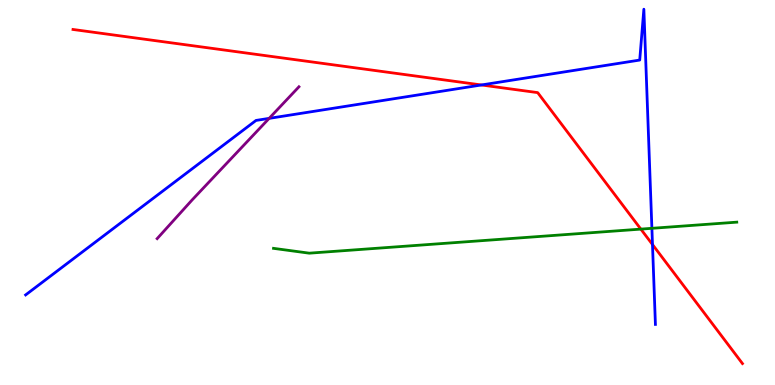[{'lines': ['blue', 'red'], 'intersections': [{'x': 6.21, 'y': 7.79}, {'x': 8.42, 'y': 3.65}]}, {'lines': ['green', 'red'], 'intersections': [{'x': 8.27, 'y': 4.05}]}, {'lines': ['purple', 'red'], 'intersections': []}, {'lines': ['blue', 'green'], 'intersections': [{'x': 8.41, 'y': 4.07}]}, {'lines': ['blue', 'purple'], 'intersections': [{'x': 3.47, 'y': 6.93}]}, {'lines': ['green', 'purple'], 'intersections': []}]